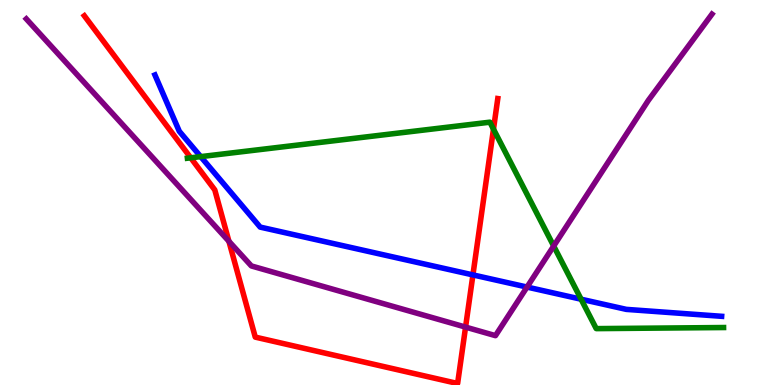[{'lines': ['blue', 'red'], 'intersections': [{'x': 6.1, 'y': 2.86}]}, {'lines': ['green', 'red'], 'intersections': [{'x': 2.46, 'y': 5.9}, {'x': 6.37, 'y': 6.65}]}, {'lines': ['purple', 'red'], 'intersections': [{'x': 2.95, 'y': 3.73}, {'x': 6.01, 'y': 1.5}]}, {'lines': ['blue', 'green'], 'intersections': [{'x': 2.59, 'y': 5.93}, {'x': 7.5, 'y': 2.23}]}, {'lines': ['blue', 'purple'], 'intersections': [{'x': 6.8, 'y': 2.54}]}, {'lines': ['green', 'purple'], 'intersections': [{'x': 7.14, 'y': 3.61}]}]